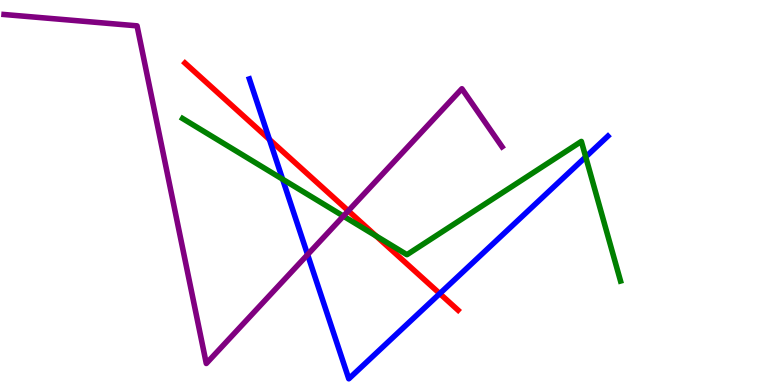[{'lines': ['blue', 'red'], 'intersections': [{'x': 3.48, 'y': 6.38}, {'x': 5.67, 'y': 2.37}]}, {'lines': ['green', 'red'], 'intersections': [{'x': 4.85, 'y': 3.87}]}, {'lines': ['purple', 'red'], 'intersections': [{'x': 4.49, 'y': 4.52}]}, {'lines': ['blue', 'green'], 'intersections': [{'x': 3.65, 'y': 5.35}, {'x': 7.56, 'y': 5.92}]}, {'lines': ['blue', 'purple'], 'intersections': [{'x': 3.97, 'y': 3.39}]}, {'lines': ['green', 'purple'], 'intersections': [{'x': 4.43, 'y': 4.39}]}]